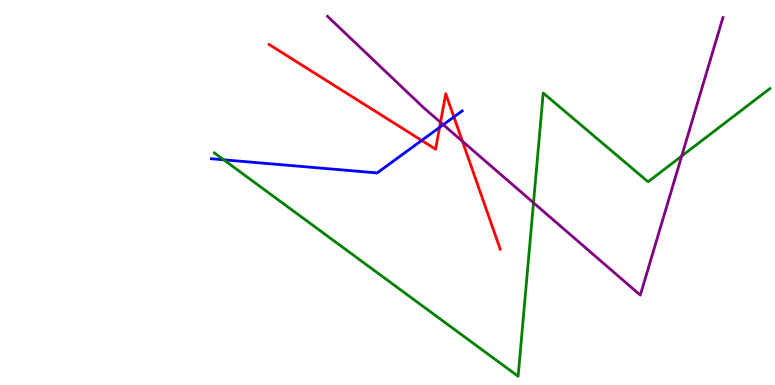[{'lines': ['blue', 'red'], 'intersections': [{'x': 5.44, 'y': 6.35}, {'x': 5.67, 'y': 6.69}, {'x': 5.86, 'y': 6.96}]}, {'lines': ['green', 'red'], 'intersections': []}, {'lines': ['purple', 'red'], 'intersections': [{'x': 5.68, 'y': 6.82}, {'x': 5.97, 'y': 6.33}]}, {'lines': ['blue', 'green'], 'intersections': [{'x': 2.89, 'y': 5.85}]}, {'lines': ['blue', 'purple'], 'intersections': [{'x': 5.72, 'y': 6.76}]}, {'lines': ['green', 'purple'], 'intersections': [{'x': 6.88, 'y': 4.73}, {'x': 8.8, 'y': 5.95}]}]